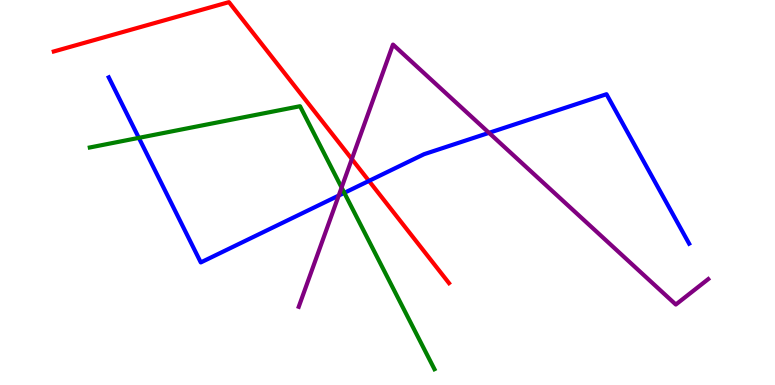[{'lines': ['blue', 'red'], 'intersections': [{'x': 4.76, 'y': 5.3}]}, {'lines': ['green', 'red'], 'intersections': []}, {'lines': ['purple', 'red'], 'intersections': [{'x': 4.54, 'y': 5.87}]}, {'lines': ['blue', 'green'], 'intersections': [{'x': 1.79, 'y': 6.42}, {'x': 4.44, 'y': 4.99}]}, {'lines': ['blue', 'purple'], 'intersections': [{'x': 4.37, 'y': 4.92}, {'x': 6.31, 'y': 6.55}]}, {'lines': ['green', 'purple'], 'intersections': [{'x': 4.41, 'y': 5.13}]}]